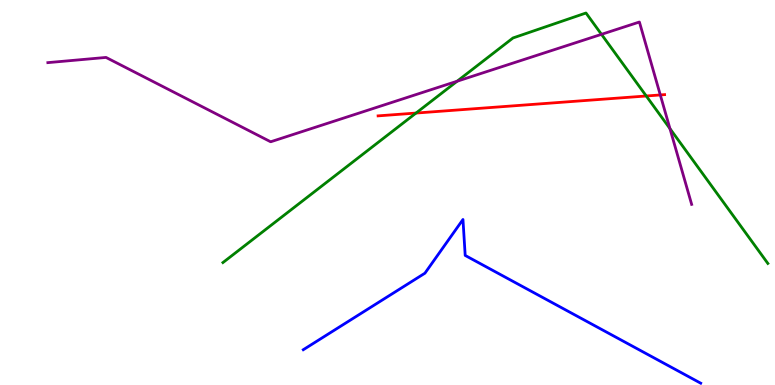[{'lines': ['blue', 'red'], 'intersections': []}, {'lines': ['green', 'red'], 'intersections': [{'x': 5.37, 'y': 7.06}, {'x': 8.34, 'y': 7.51}]}, {'lines': ['purple', 'red'], 'intersections': [{'x': 8.52, 'y': 7.53}]}, {'lines': ['blue', 'green'], 'intersections': []}, {'lines': ['blue', 'purple'], 'intersections': []}, {'lines': ['green', 'purple'], 'intersections': [{'x': 5.9, 'y': 7.89}, {'x': 7.76, 'y': 9.11}, {'x': 8.64, 'y': 6.66}]}]